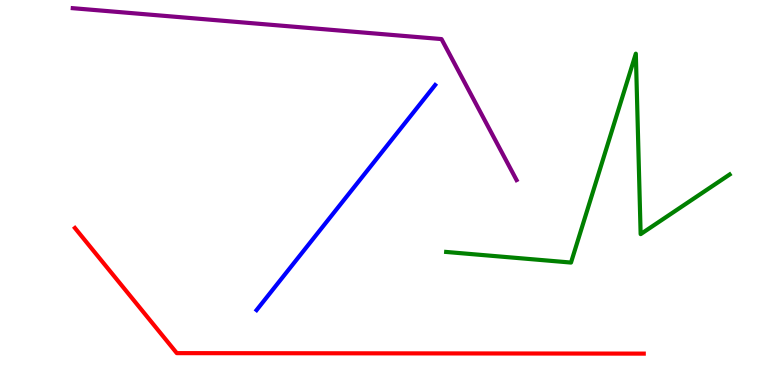[{'lines': ['blue', 'red'], 'intersections': []}, {'lines': ['green', 'red'], 'intersections': []}, {'lines': ['purple', 'red'], 'intersections': []}, {'lines': ['blue', 'green'], 'intersections': []}, {'lines': ['blue', 'purple'], 'intersections': []}, {'lines': ['green', 'purple'], 'intersections': []}]